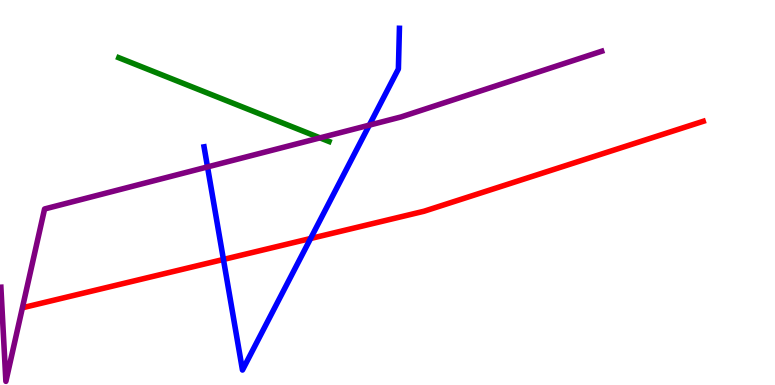[{'lines': ['blue', 'red'], 'intersections': [{'x': 2.88, 'y': 3.26}, {'x': 4.01, 'y': 3.81}]}, {'lines': ['green', 'red'], 'intersections': []}, {'lines': ['purple', 'red'], 'intersections': []}, {'lines': ['blue', 'green'], 'intersections': []}, {'lines': ['blue', 'purple'], 'intersections': [{'x': 2.68, 'y': 5.66}, {'x': 4.77, 'y': 6.75}]}, {'lines': ['green', 'purple'], 'intersections': [{'x': 4.13, 'y': 6.42}]}]